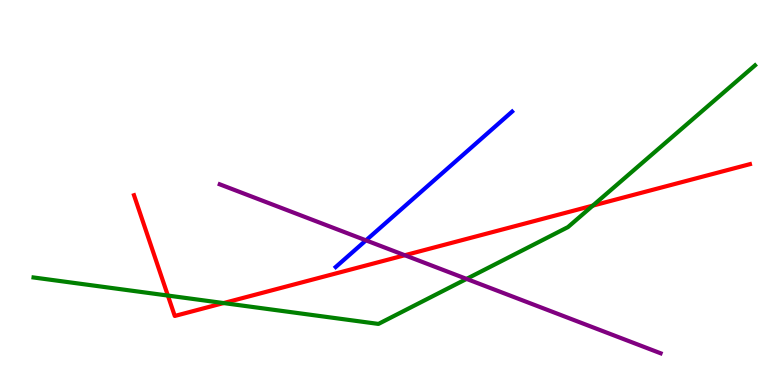[{'lines': ['blue', 'red'], 'intersections': []}, {'lines': ['green', 'red'], 'intersections': [{'x': 2.17, 'y': 2.32}, {'x': 2.89, 'y': 2.13}, {'x': 7.65, 'y': 4.66}]}, {'lines': ['purple', 'red'], 'intersections': [{'x': 5.22, 'y': 3.37}]}, {'lines': ['blue', 'green'], 'intersections': []}, {'lines': ['blue', 'purple'], 'intersections': [{'x': 4.72, 'y': 3.76}]}, {'lines': ['green', 'purple'], 'intersections': [{'x': 6.02, 'y': 2.76}]}]